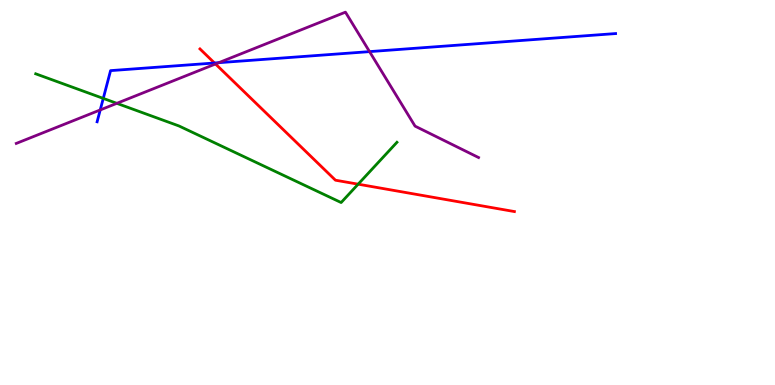[{'lines': ['blue', 'red'], 'intersections': [{'x': 2.77, 'y': 8.36}]}, {'lines': ['green', 'red'], 'intersections': [{'x': 4.62, 'y': 5.22}]}, {'lines': ['purple', 'red'], 'intersections': [{'x': 2.78, 'y': 8.34}]}, {'lines': ['blue', 'green'], 'intersections': [{'x': 1.33, 'y': 7.44}]}, {'lines': ['blue', 'purple'], 'intersections': [{'x': 1.29, 'y': 7.14}, {'x': 2.82, 'y': 8.37}, {'x': 4.77, 'y': 8.66}]}, {'lines': ['green', 'purple'], 'intersections': [{'x': 1.51, 'y': 7.32}]}]